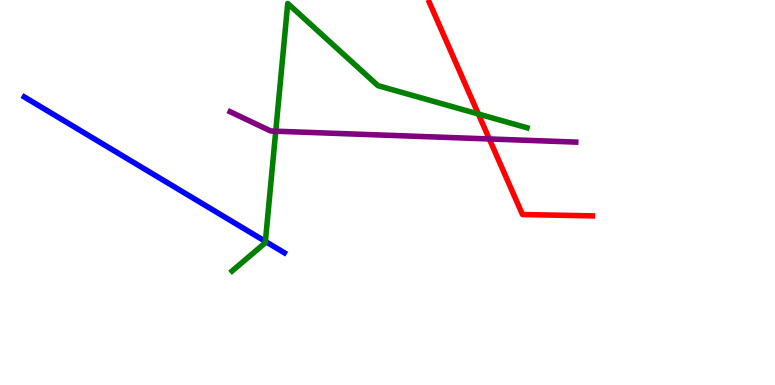[{'lines': ['blue', 'red'], 'intersections': []}, {'lines': ['green', 'red'], 'intersections': [{'x': 6.17, 'y': 7.04}]}, {'lines': ['purple', 'red'], 'intersections': [{'x': 6.31, 'y': 6.39}]}, {'lines': ['blue', 'green'], 'intersections': [{'x': 3.42, 'y': 3.73}]}, {'lines': ['blue', 'purple'], 'intersections': []}, {'lines': ['green', 'purple'], 'intersections': [{'x': 3.56, 'y': 6.59}]}]